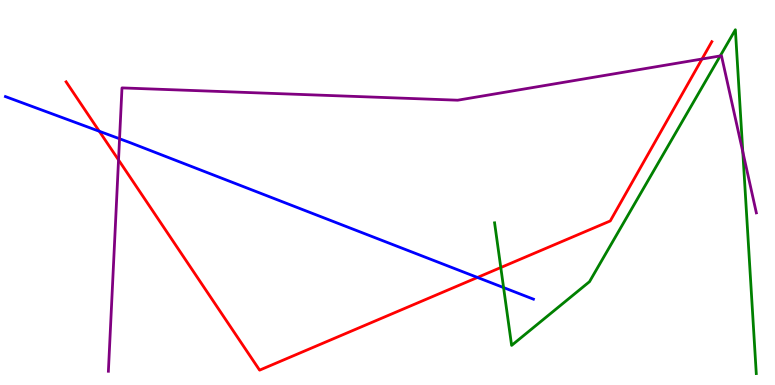[{'lines': ['blue', 'red'], 'intersections': [{'x': 1.28, 'y': 6.59}, {'x': 6.16, 'y': 2.79}]}, {'lines': ['green', 'red'], 'intersections': [{'x': 6.46, 'y': 3.05}]}, {'lines': ['purple', 'red'], 'intersections': [{'x': 1.53, 'y': 5.85}, {'x': 9.06, 'y': 8.47}]}, {'lines': ['blue', 'green'], 'intersections': [{'x': 6.5, 'y': 2.53}]}, {'lines': ['blue', 'purple'], 'intersections': [{'x': 1.54, 'y': 6.4}]}, {'lines': ['green', 'purple'], 'intersections': [{'x': 9.29, 'y': 8.55}, {'x': 9.58, 'y': 6.06}]}]